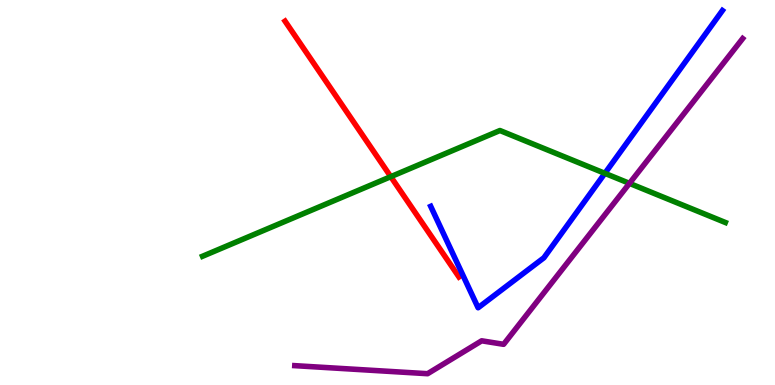[{'lines': ['blue', 'red'], 'intersections': []}, {'lines': ['green', 'red'], 'intersections': [{'x': 5.04, 'y': 5.41}]}, {'lines': ['purple', 'red'], 'intersections': []}, {'lines': ['blue', 'green'], 'intersections': [{'x': 7.8, 'y': 5.5}]}, {'lines': ['blue', 'purple'], 'intersections': []}, {'lines': ['green', 'purple'], 'intersections': [{'x': 8.12, 'y': 5.24}]}]